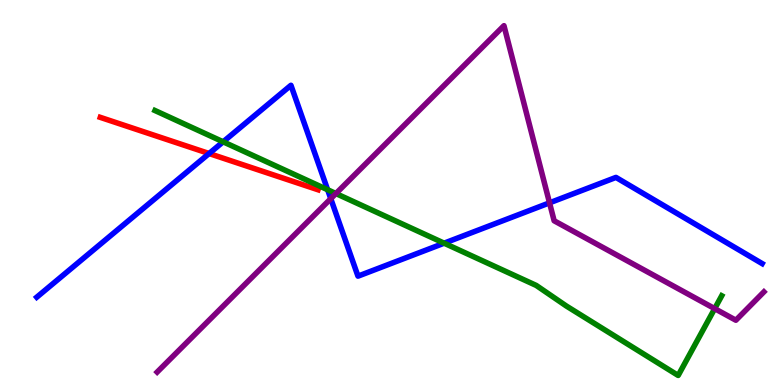[{'lines': ['blue', 'red'], 'intersections': [{'x': 2.7, 'y': 6.01}]}, {'lines': ['green', 'red'], 'intersections': []}, {'lines': ['purple', 'red'], 'intersections': []}, {'lines': ['blue', 'green'], 'intersections': [{'x': 2.88, 'y': 6.32}, {'x': 4.23, 'y': 5.07}, {'x': 5.73, 'y': 3.68}]}, {'lines': ['blue', 'purple'], 'intersections': [{'x': 4.27, 'y': 4.84}, {'x': 7.09, 'y': 4.73}]}, {'lines': ['green', 'purple'], 'intersections': [{'x': 4.33, 'y': 4.97}, {'x': 9.22, 'y': 1.98}]}]